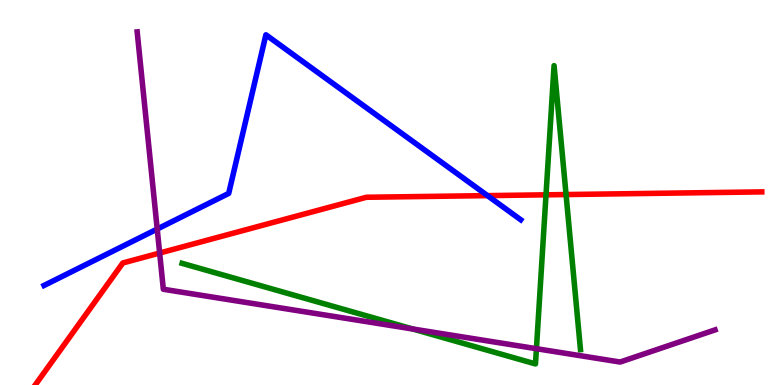[{'lines': ['blue', 'red'], 'intersections': [{'x': 6.29, 'y': 4.92}]}, {'lines': ['green', 'red'], 'intersections': [{'x': 7.05, 'y': 4.94}, {'x': 7.3, 'y': 4.95}]}, {'lines': ['purple', 'red'], 'intersections': [{'x': 2.06, 'y': 3.43}]}, {'lines': ['blue', 'green'], 'intersections': []}, {'lines': ['blue', 'purple'], 'intersections': [{'x': 2.03, 'y': 4.05}]}, {'lines': ['green', 'purple'], 'intersections': [{'x': 5.33, 'y': 1.45}, {'x': 6.92, 'y': 0.943}]}]